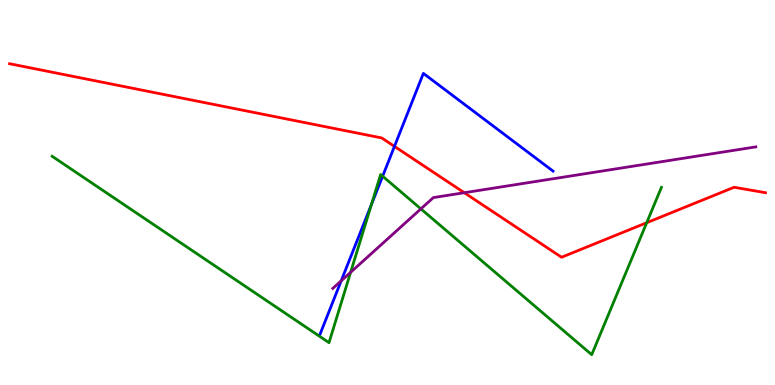[{'lines': ['blue', 'red'], 'intersections': [{'x': 5.09, 'y': 6.2}]}, {'lines': ['green', 'red'], 'intersections': [{'x': 8.34, 'y': 4.22}]}, {'lines': ['purple', 'red'], 'intersections': [{'x': 5.99, 'y': 4.99}]}, {'lines': ['blue', 'green'], 'intersections': [{'x': 4.79, 'y': 4.69}, {'x': 4.94, 'y': 5.42}]}, {'lines': ['blue', 'purple'], 'intersections': [{'x': 4.4, 'y': 2.71}]}, {'lines': ['green', 'purple'], 'intersections': [{'x': 4.52, 'y': 2.93}, {'x': 5.43, 'y': 4.57}]}]